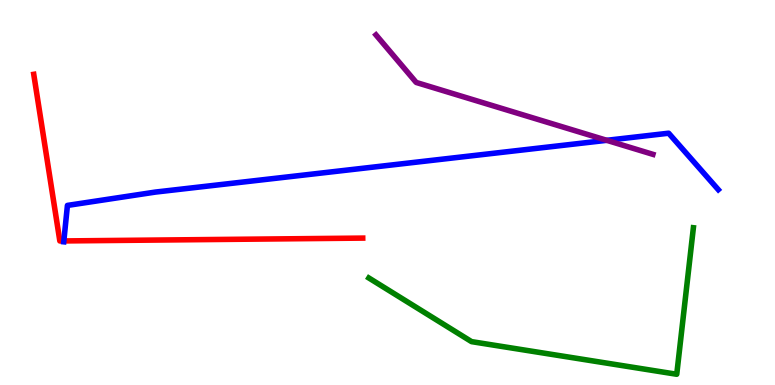[{'lines': ['blue', 'red'], 'intersections': [{'x': 0.824, 'y': 3.74}]}, {'lines': ['green', 'red'], 'intersections': []}, {'lines': ['purple', 'red'], 'intersections': []}, {'lines': ['blue', 'green'], 'intersections': []}, {'lines': ['blue', 'purple'], 'intersections': [{'x': 7.83, 'y': 6.36}]}, {'lines': ['green', 'purple'], 'intersections': []}]